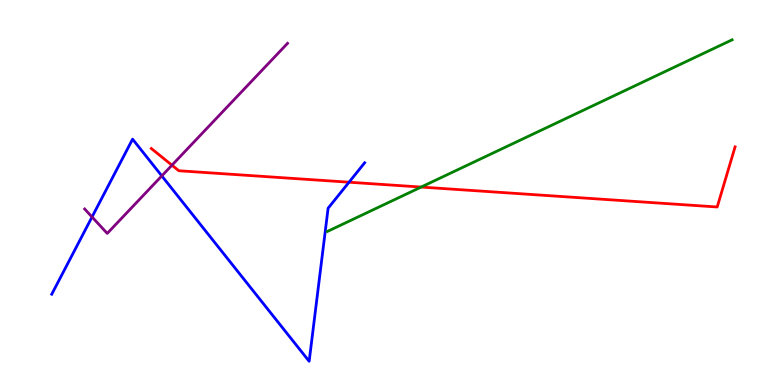[{'lines': ['blue', 'red'], 'intersections': [{'x': 4.5, 'y': 5.27}]}, {'lines': ['green', 'red'], 'intersections': [{'x': 5.43, 'y': 5.14}]}, {'lines': ['purple', 'red'], 'intersections': [{'x': 2.22, 'y': 5.71}]}, {'lines': ['blue', 'green'], 'intersections': []}, {'lines': ['blue', 'purple'], 'intersections': [{'x': 1.19, 'y': 4.36}, {'x': 2.09, 'y': 5.43}]}, {'lines': ['green', 'purple'], 'intersections': []}]